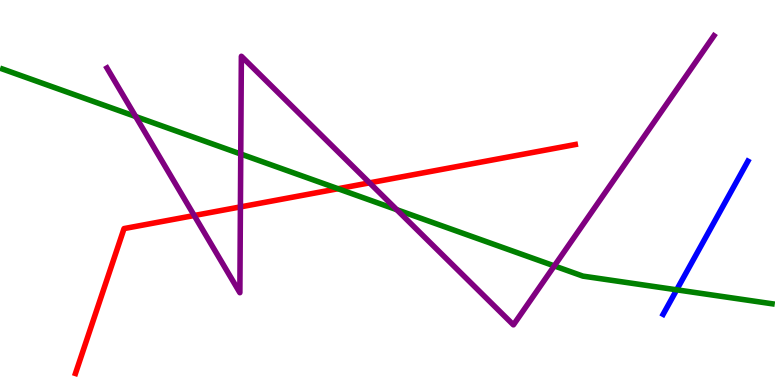[{'lines': ['blue', 'red'], 'intersections': []}, {'lines': ['green', 'red'], 'intersections': [{'x': 4.36, 'y': 5.1}]}, {'lines': ['purple', 'red'], 'intersections': [{'x': 2.51, 'y': 4.4}, {'x': 3.1, 'y': 4.63}, {'x': 4.77, 'y': 5.25}]}, {'lines': ['blue', 'green'], 'intersections': [{'x': 8.73, 'y': 2.47}]}, {'lines': ['blue', 'purple'], 'intersections': []}, {'lines': ['green', 'purple'], 'intersections': [{'x': 1.75, 'y': 6.97}, {'x': 3.11, 'y': 6.0}, {'x': 5.12, 'y': 4.55}, {'x': 7.15, 'y': 3.09}]}]